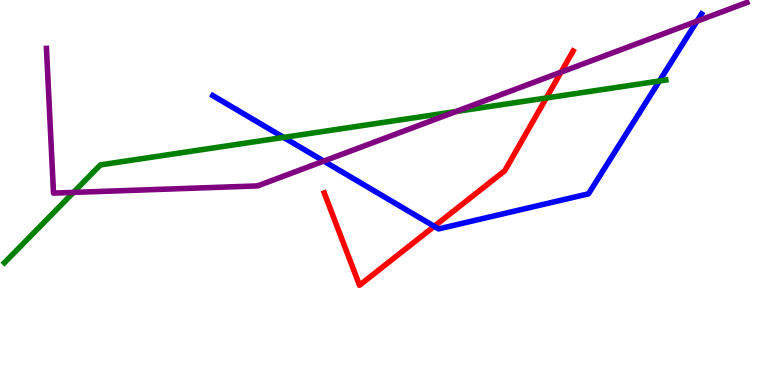[{'lines': ['blue', 'red'], 'intersections': [{'x': 5.6, 'y': 4.12}]}, {'lines': ['green', 'red'], 'intersections': [{'x': 7.05, 'y': 7.46}]}, {'lines': ['purple', 'red'], 'intersections': [{'x': 7.24, 'y': 8.13}]}, {'lines': ['blue', 'green'], 'intersections': [{'x': 3.66, 'y': 6.43}, {'x': 8.51, 'y': 7.9}]}, {'lines': ['blue', 'purple'], 'intersections': [{'x': 4.18, 'y': 5.82}, {'x': 8.99, 'y': 9.45}]}, {'lines': ['green', 'purple'], 'intersections': [{'x': 0.948, 'y': 5.0}, {'x': 5.88, 'y': 7.1}]}]